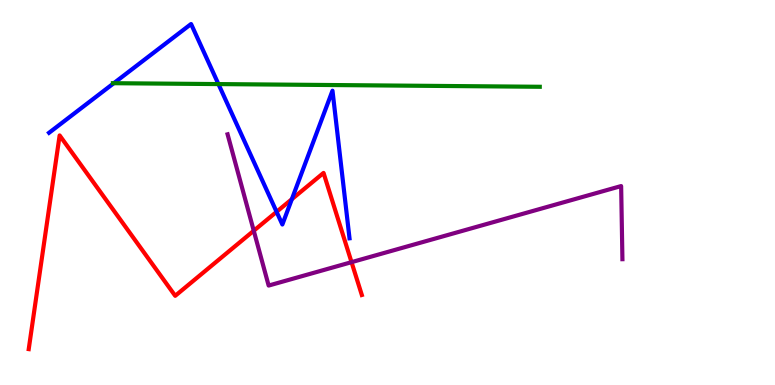[{'lines': ['blue', 'red'], 'intersections': [{'x': 3.57, 'y': 4.5}, {'x': 3.77, 'y': 4.83}]}, {'lines': ['green', 'red'], 'intersections': []}, {'lines': ['purple', 'red'], 'intersections': [{'x': 3.27, 'y': 4.01}, {'x': 4.54, 'y': 3.19}]}, {'lines': ['blue', 'green'], 'intersections': [{'x': 1.47, 'y': 7.84}, {'x': 2.82, 'y': 7.82}]}, {'lines': ['blue', 'purple'], 'intersections': []}, {'lines': ['green', 'purple'], 'intersections': []}]